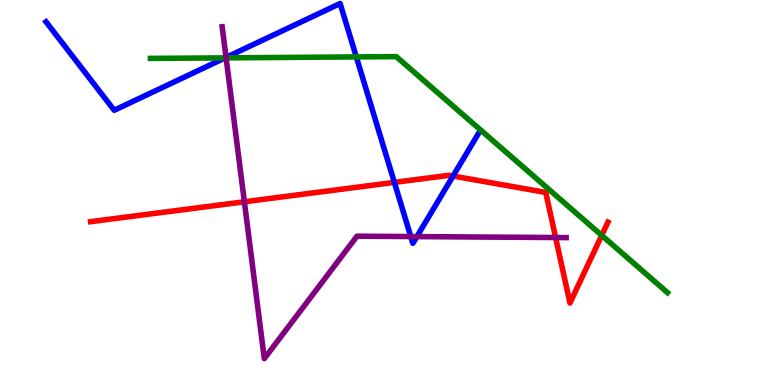[{'lines': ['blue', 'red'], 'intersections': [{'x': 5.09, 'y': 5.26}, {'x': 5.85, 'y': 5.43}]}, {'lines': ['green', 'red'], 'intersections': [{'x': 7.76, 'y': 3.89}]}, {'lines': ['purple', 'red'], 'intersections': [{'x': 3.15, 'y': 4.76}, {'x': 7.17, 'y': 3.83}]}, {'lines': ['blue', 'green'], 'intersections': [{'x': 2.9, 'y': 8.5}, {'x': 4.6, 'y': 8.52}]}, {'lines': ['blue', 'purple'], 'intersections': [{'x': 2.92, 'y': 8.51}, {'x': 5.3, 'y': 3.86}, {'x': 5.38, 'y': 3.85}]}, {'lines': ['green', 'purple'], 'intersections': [{'x': 2.92, 'y': 8.5}]}]